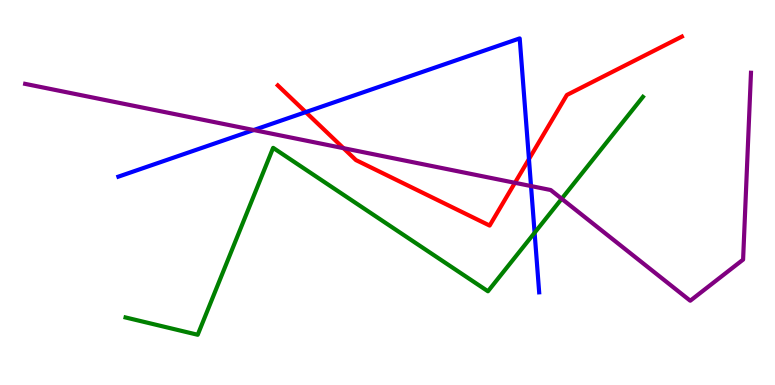[{'lines': ['blue', 'red'], 'intersections': [{'x': 3.94, 'y': 7.09}, {'x': 6.83, 'y': 5.87}]}, {'lines': ['green', 'red'], 'intersections': []}, {'lines': ['purple', 'red'], 'intersections': [{'x': 4.43, 'y': 6.15}, {'x': 6.64, 'y': 5.25}]}, {'lines': ['blue', 'green'], 'intersections': [{'x': 6.9, 'y': 3.95}]}, {'lines': ['blue', 'purple'], 'intersections': [{'x': 3.27, 'y': 6.62}, {'x': 6.85, 'y': 5.17}]}, {'lines': ['green', 'purple'], 'intersections': [{'x': 7.25, 'y': 4.84}]}]